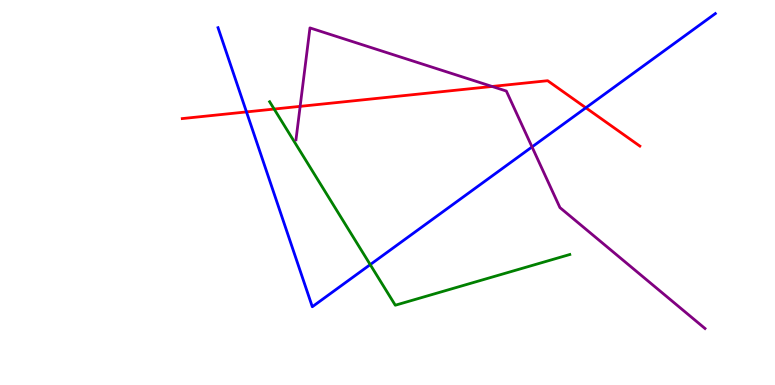[{'lines': ['blue', 'red'], 'intersections': [{'x': 3.18, 'y': 7.09}, {'x': 7.56, 'y': 7.2}]}, {'lines': ['green', 'red'], 'intersections': [{'x': 3.54, 'y': 7.17}]}, {'lines': ['purple', 'red'], 'intersections': [{'x': 3.87, 'y': 7.24}, {'x': 6.35, 'y': 7.75}]}, {'lines': ['blue', 'green'], 'intersections': [{'x': 4.78, 'y': 3.13}]}, {'lines': ['blue', 'purple'], 'intersections': [{'x': 6.86, 'y': 6.18}]}, {'lines': ['green', 'purple'], 'intersections': []}]